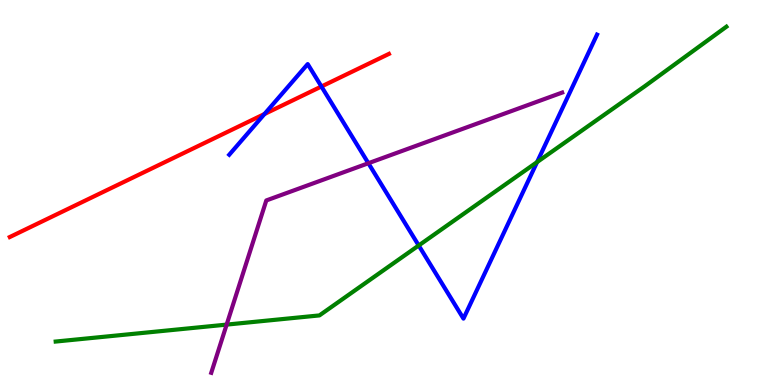[{'lines': ['blue', 'red'], 'intersections': [{'x': 3.41, 'y': 7.04}, {'x': 4.15, 'y': 7.75}]}, {'lines': ['green', 'red'], 'intersections': []}, {'lines': ['purple', 'red'], 'intersections': []}, {'lines': ['blue', 'green'], 'intersections': [{'x': 5.4, 'y': 3.62}, {'x': 6.93, 'y': 5.79}]}, {'lines': ['blue', 'purple'], 'intersections': [{'x': 4.75, 'y': 5.76}]}, {'lines': ['green', 'purple'], 'intersections': [{'x': 2.92, 'y': 1.57}]}]